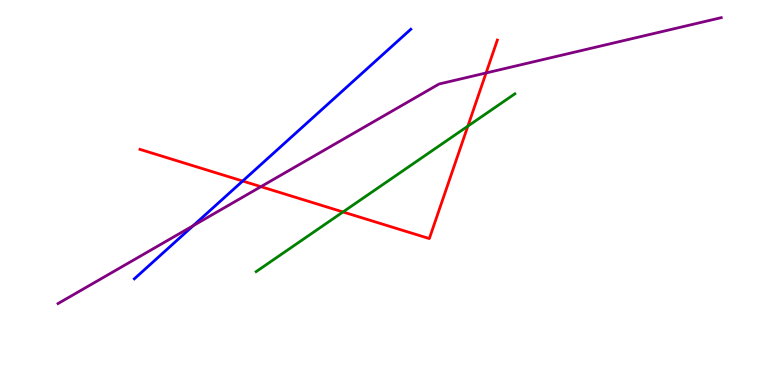[{'lines': ['blue', 'red'], 'intersections': [{'x': 3.13, 'y': 5.3}]}, {'lines': ['green', 'red'], 'intersections': [{'x': 4.43, 'y': 4.49}, {'x': 6.04, 'y': 6.72}]}, {'lines': ['purple', 'red'], 'intersections': [{'x': 3.37, 'y': 5.15}, {'x': 6.27, 'y': 8.1}]}, {'lines': ['blue', 'green'], 'intersections': []}, {'lines': ['blue', 'purple'], 'intersections': [{'x': 2.49, 'y': 4.14}]}, {'lines': ['green', 'purple'], 'intersections': []}]